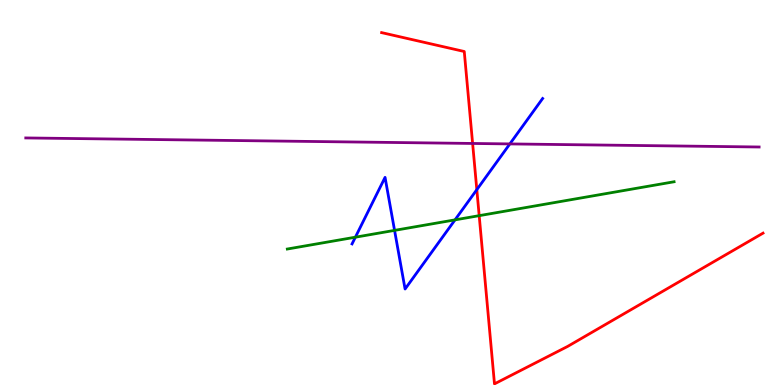[{'lines': ['blue', 'red'], 'intersections': [{'x': 6.15, 'y': 5.07}]}, {'lines': ['green', 'red'], 'intersections': [{'x': 6.18, 'y': 4.4}]}, {'lines': ['purple', 'red'], 'intersections': [{'x': 6.1, 'y': 6.27}]}, {'lines': ['blue', 'green'], 'intersections': [{'x': 4.59, 'y': 3.84}, {'x': 5.09, 'y': 4.02}, {'x': 5.87, 'y': 4.29}]}, {'lines': ['blue', 'purple'], 'intersections': [{'x': 6.58, 'y': 6.26}]}, {'lines': ['green', 'purple'], 'intersections': []}]